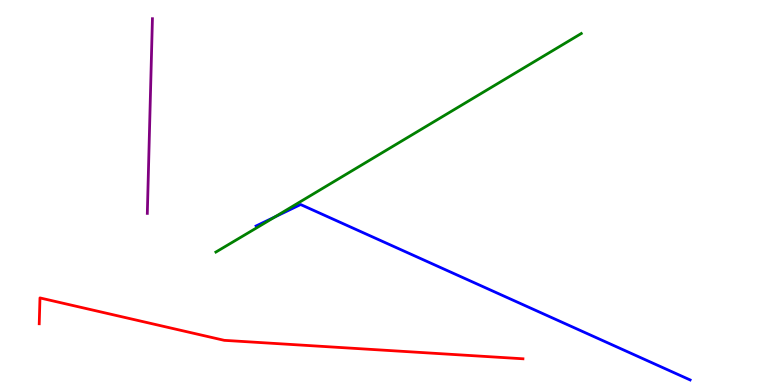[{'lines': ['blue', 'red'], 'intersections': []}, {'lines': ['green', 'red'], 'intersections': []}, {'lines': ['purple', 'red'], 'intersections': []}, {'lines': ['blue', 'green'], 'intersections': [{'x': 3.55, 'y': 4.37}]}, {'lines': ['blue', 'purple'], 'intersections': []}, {'lines': ['green', 'purple'], 'intersections': []}]